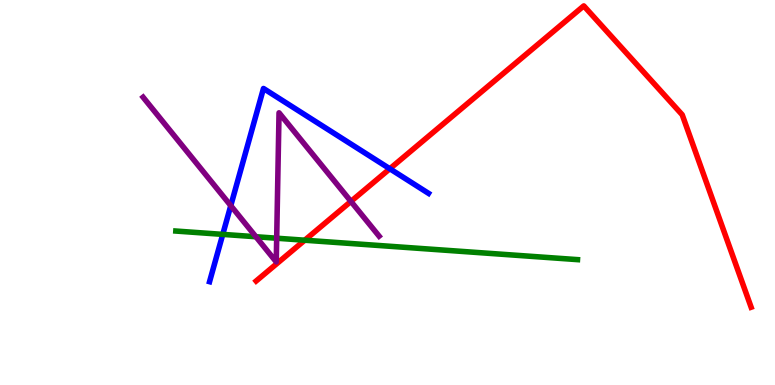[{'lines': ['blue', 'red'], 'intersections': [{'x': 5.03, 'y': 5.62}]}, {'lines': ['green', 'red'], 'intersections': [{'x': 3.93, 'y': 3.76}]}, {'lines': ['purple', 'red'], 'intersections': [{'x': 4.53, 'y': 4.77}]}, {'lines': ['blue', 'green'], 'intersections': [{'x': 2.87, 'y': 3.91}]}, {'lines': ['blue', 'purple'], 'intersections': [{'x': 2.98, 'y': 4.66}]}, {'lines': ['green', 'purple'], 'intersections': [{'x': 3.3, 'y': 3.85}, {'x': 3.57, 'y': 3.81}]}]